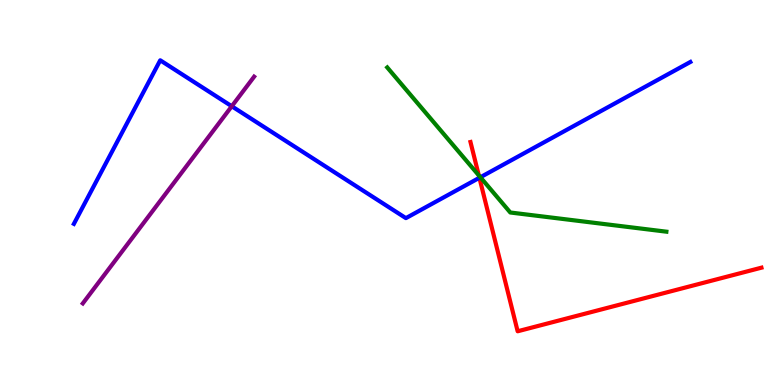[{'lines': ['blue', 'red'], 'intersections': [{'x': 6.19, 'y': 5.38}]}, {'lines': ['green', 'red'], 'intersections': [{'x': 6.18, 'y': 5.44}]}, {'lines': ['purple', 'red'], 'intersections': []}, {'lines': ['blue', 'green'], 'intersections': [{'x': 6.2, 'y': 5.4}]}, {'lines': ['blue', 'purple'], 'intersections': [{'x': 2.99, 'y': 7.24}]}, {'lines': ['green', 'purple'], 'intersections': []}]